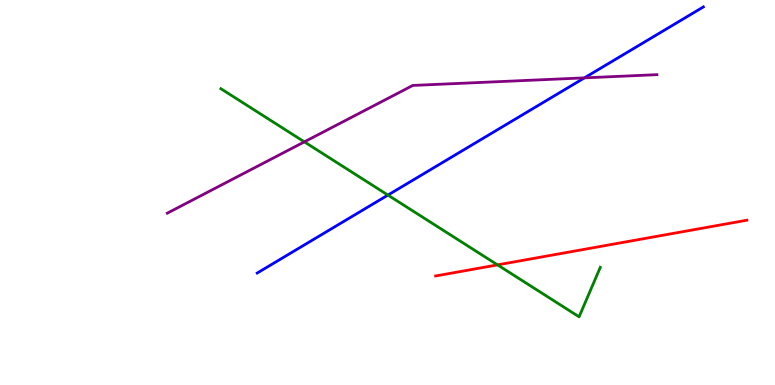[{'lines': ['blue', 'red'], 'intersections': []}, {'lines': ['green', 'red'], 'intersections': [{'x': 6.42, 'y': 3.12}]}, {'lines': ['purple', 'red'], 'intersections': []}, {'lines': ['blue', 'green'], 'intersections': [{'x': 5.01, 'y': 4.93}]}, {'lines': ['blue', 'purple'], 'intersections': [{'x': 7.54, 'y': 7.98}]}, {'lines': ['green', 'purple'], 'intersections': [{'x': 3.93, 'y': 6.32}]}]